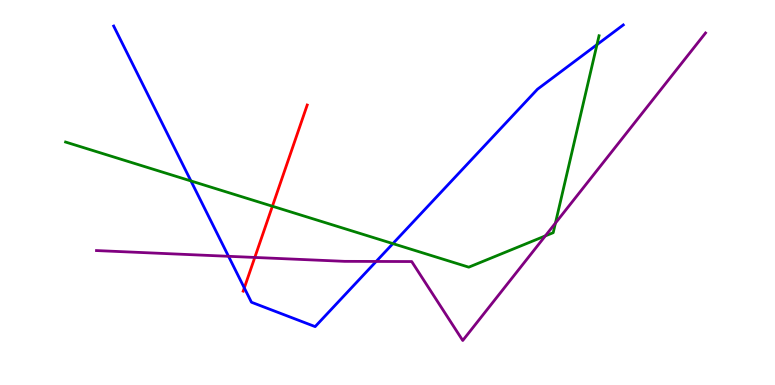[{'lines': ['blue', 'red'], 'intersections': [{'x': 3.15, 'y': 2.52}]}, {'lines': ['green', 'red'], 'intersections': [{'x': 3.51, 'y': 4.64}]}, {'lines': ['purple', 'red'], 'intersections': [{'x': 3.29, 'y': 3.31}]}, {'lines': ['blue', 'green'], 'intersections': [{'x': 2.46, 'y': 5.3}, {'x': 5.07, 'y': 3.67}, {'x': 7.7, 'y': 8.84}]}, {'lines': ['blue', 'purple'], 'intersections': [{'x': 2.95, 'y': 3.34}, {'x': 4.85, 'y': 3.21}]}, {'lines': ['green', 'purple'], 'intersections': [{'x': 7.04, 'y': 3.87}, {'x': 7.17, 'y': 4.21}]}]